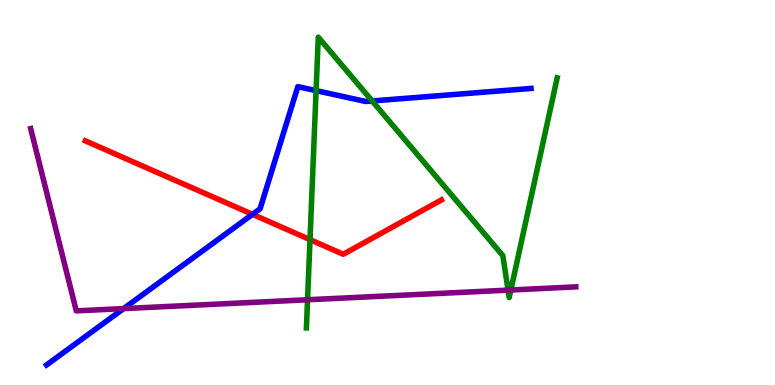[{'lines': ['blue', 'red'], 'intersections': [{'x': 3.26, 'y': 4.43}]}, {'lines': ['green', 'red'], 'intersections': [{'x': 4.0, 'y': 3.78}]}, {'lines': ['purple', 'red'], 'intersections': []}, {'lines': ['blue', 'green'], 'intersections': [{'x': 4.08, 'y': 7.65}, {'x': 4.8, 'y': 7.38}]}, {'lines': ['blue', 'purple'], 'intersections': [{'x': 1.6, 'y': 1.98}]}, {'lines': ['green', 'purple'], 'intersections': [{'x': 3.97, 'y': 2.21}, {'x': 6.56, 'y': 2.46}, {'x': 6.59, 'y': 2.47}]}]